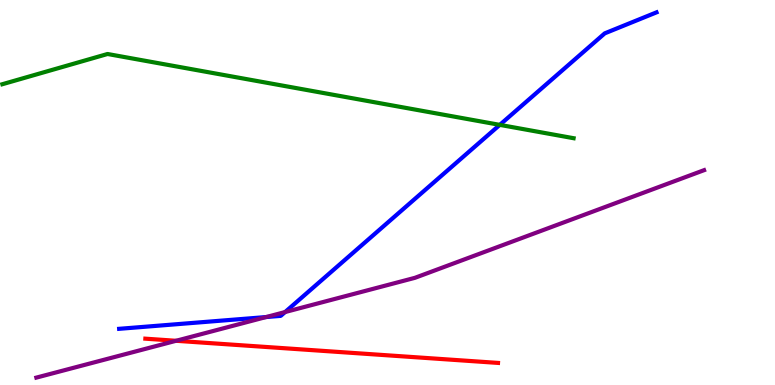[{'lines': ['blue', 'red'], 'intersections': []}, {'lines': ['green', 'red'], 'intersections': []}, {'lines': ['purple', 'red'], 'intersections': [{'x': 2.27, 'y': 1.15}]}, {'lines': ['blue', 'green'], 'intersections': [{'x': 6.45, 'y': 6.76}]}, {'lines': ['blue', 'purple'], 'intersections': [{'x': 3.43, 'y': 1.76}, {'x': 3.68, 'y': 1.9}]}, {'lines': ['green', 'purple'], 'intersections': []}]